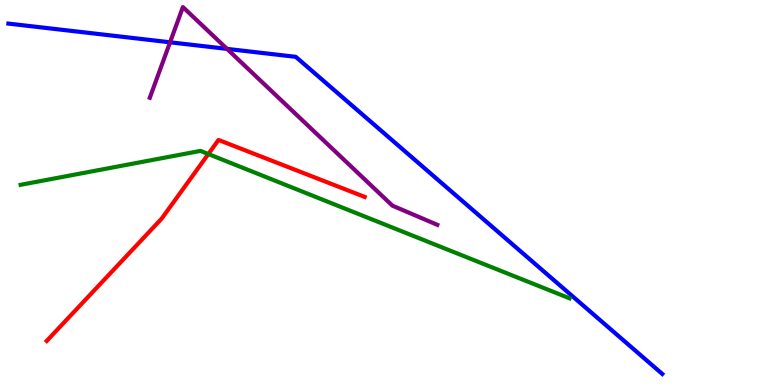[{'lines': ['blue', 'red'], 'intersections': []}, {'lines': ['green', 'red'], 'intersections': [{'x': 2.69, 'y': 6.0}]}, {'lines': ['purple', 'red'], 'intersections': []}, {'lines': ['blue', 'green'], 'intersections': []}, {'lines': ['blue', 'purple'], 'intersections': [{'x': 2.19, 'y': 8.9}, {'x': 2.93, 'y': 8.73}]}, {'lines': ['green', 'purple'], 'intersections': []}]